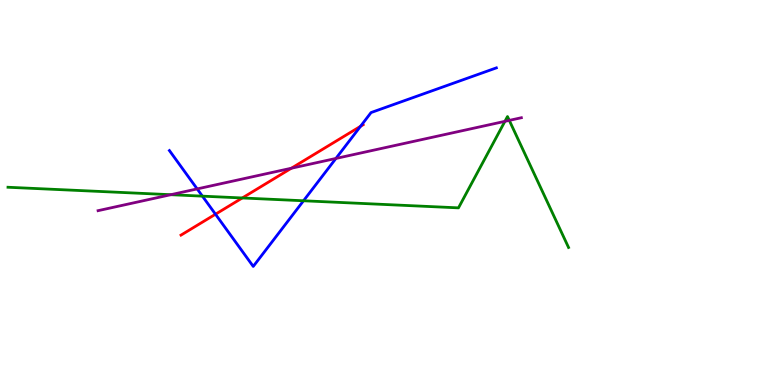[{'lines': ['blue', 'red'], 'intersections': [{'x': 2.78, 'y': 4.44}, {'x': 4.65, 'y': 6.72}]}, {'lines': ['green', 'red'], 'intersections': [{'x': 3.13, 'y': 4.86}]}, {'lines': ['purple', 'red'], 'intersections': [{'x': 3.76, 'y': 5.63}]}, {'lines': ['blue', 'green'], 'intersections': [{'x': 2.61, 'y': 4.91}, {'x': 3.92, 'y': 4.79}]}, {'lines': ['blue', 'purple'], 'intersections': [{'x': 2.54, 'y': 5.09}, {'x': 4.33, 'y': 5.88}]}, {'lines': ['green', 'purple'], 'intersections': [{'x': 2.2, 'y': 4.94}, {'x': 6.52, 'y': 6.85}, {'x': 6.57, 'y': 6.87}]}]